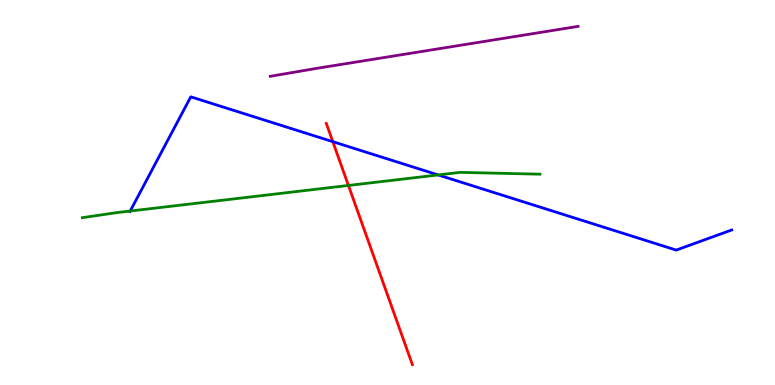[{'lines': ['blue', 'red'], 'intersections': [{'x': 4.29, 'y': 6.32}]}, {'lines': ['green', 'red'], 'intersections': [{'x': 4.5, 'y': 5.18}]}, {'lines': ['purple', 'red'], 'intersections': []}, {'lines': ['blue', 'green'], 'intersections': [{'x': 1.68, 'y': 4.52}, {'x': 5.65, 'y': 5.46}]}, {'lines': ['blue', 'purple'], 'intersections': []}, {'lines': ['green', 'purple'], 'intersections': []}]